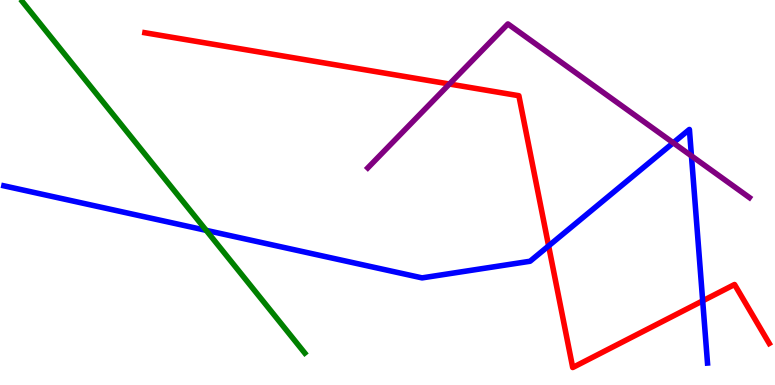[{'lines': ['blue', 'red'], 'intersections': [{'x': 7.08, 'y': 3.61}, {'x': 9.07, 'y': 2.19}]}, {'lines': ['green', 'red'], 'intersections': []}, {'lines': ['purple', 'red'], 'intersections': [{'x': 5.8, 'y': 7.82}]}, {'lines': ['blue', 'green'], 'intersections': [{'x': 2.66, 'y': 4.02}]}, {'lines': ['blue', 'purple'], 'intersections': [{'x': 8.69, 'y': 6.29}, {'x': 8.92, 'y': 5.95}]}, {'lines': ['green', 'purple'], 'intersections': []}]